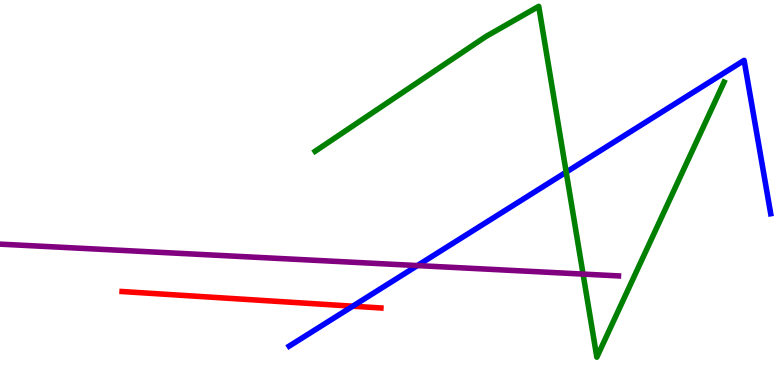[{'lines': ['blue', 'red'], 'intersections': [{'x': 4.55, 'y': 2.05}]}, {'lines': ['green', 'red'], 'intersections': []}, {'lines': ['purple', 'red'], 'intersections': []}, {'lines': ['blue', 'green'], 'intersections': [{'x': 7.31, 'y': 5.53}]}, {'lines': ['blue', 'purple'], 'intersections': [{'x': 5.39, 'y': 3.1}]}, {'lines': ['green', 'purple'], 'intersections': [{'x': 7.52, 'y': 2.88}]}]